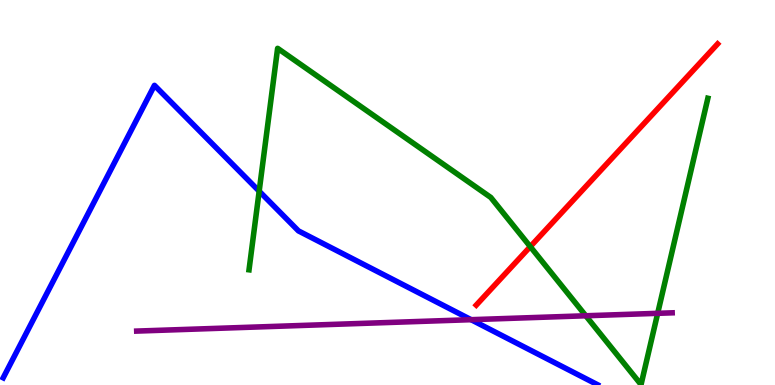[{'lines': ['blue', 'red'], 'intersections': []}, {'lines': ['green', 'red'], 'intersections': [{'x': 6.84, 'y': 3.59}]}, {'lines': ['purple', 'red'], 'intersections': []}, {'lines': ['blue', 'green'], 'intersections': [{'x': 3.34, 'y': 5.03}]}, {'lines': ['blue', 'purple'], 'intersections': [{'x': 6.08, 'y': 1.7}]}, {'lines': ['green', 'purple'], 'intersections': [{'x': 7.56, 'y': 1.8}, {'x': 8.49, 'y': 1.86}]}]